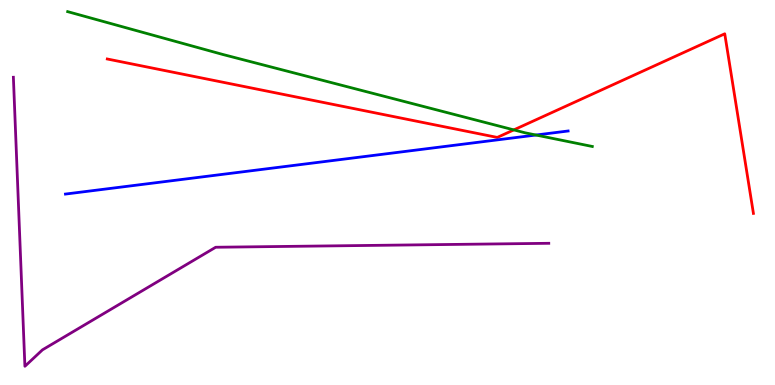[{'lines': ['blue', 'red'], 'intersections': []}, {'lines': ['green', 'red'], 'intersections': [{'x': 6.63, 'y': 6.63}]}, {'lines': ['purple', 'red'], 'intersections': []}, {'lines': ['blue', 'green'], 'intersections': [{'x': 6.92, 'y': 6.49}]}, {'lines': ['blue', 'purple'], 'intersections': []}, {'lines': ['green', 'purple'], 'intersections': []}]